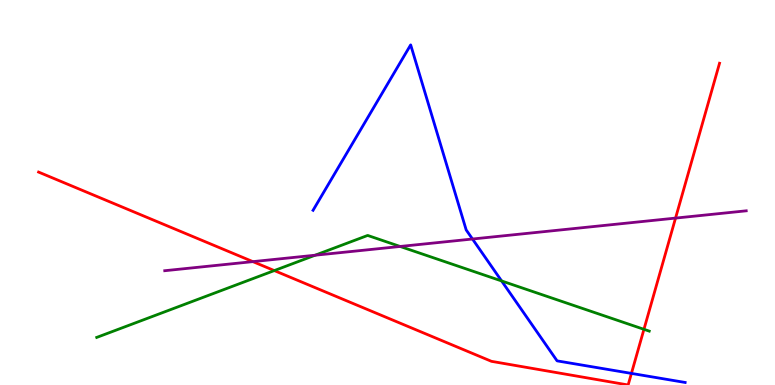[{'lines': ['blue', 'red'], 'intersections': [{'x': 8.15, 'y': 0.301}]}, {'lines': ['green', 'red'], 'intersections': [{'x': 3.54, 'y': 2.97}, {'x': 8.31, 'y': 1.45}]}, {'lines': ['purple', 'red'], 'intersections': [{'x': 3.26, 'y': 3.2}, {'x': 8.72, 'y': 4.34}]}, {'lines': ['blue', 'green'], 'intersections': [{'x': 6.47, 'y': 2.7}]}, {'lines': ['blue', 'purple'], 'intersections': [{'x': 6.1, 'y': 3.79}]}, {'lines': ['green', 'purple'], 'intersections': [{'x': 4.07, 'y': 3.37}, {'x': 5.16, 'y': 3.6}]}]